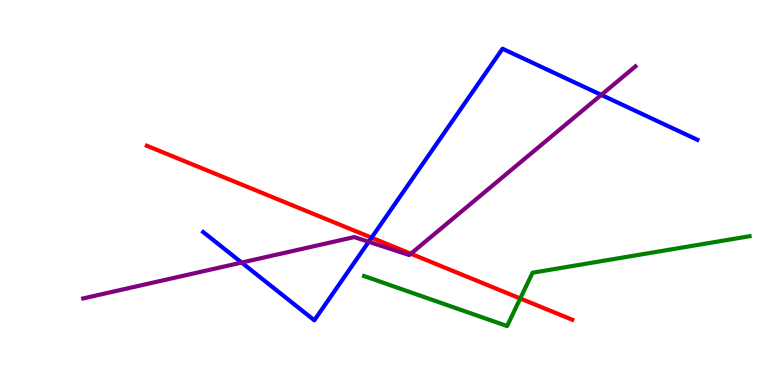[{'lines': ['blue', 'red'], 'intersections': [{'x': 4.79, 'y': 3.83}]}, {'lines': ['green', 'red'], 'intersections': [{'x': 6.71, 'y': 2.25}]}, {'lines': ['purple', 'red'], 'intersections': [{'x': 5.3, 'y': 3.41}]}, {'lines': ['blue', 'green'], 'intersections': []}, {'lines': ['blue', 'purple'], 'intersections': [{'x': 3.12, 'y': 3.18}, {'x': 4.76, 'y': 3.72}, {'x': 7.76, 'y': 7.54}]}, {'lines': ['green', 'purple'], 'intersections': []}]